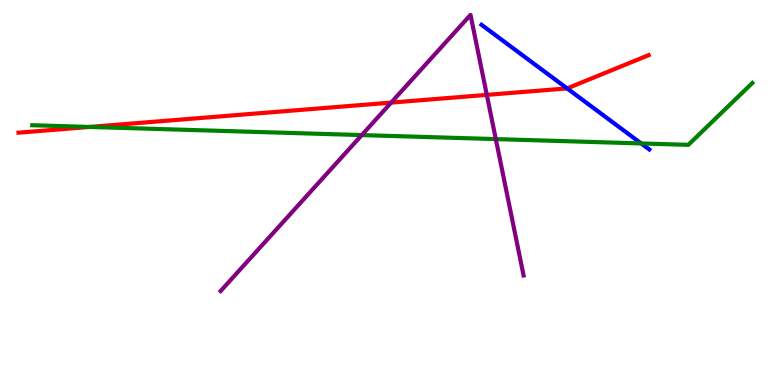[{'lines': ['blue', 'red'], 'intersections': [{'x': 7.32, 'y': 7.7}]}, {'lines': ['green', 'red'], 'intersections': [{'x': 1.16, 'y': 6.7}]}, {'lines': ['purple', 'red'], 'intersections': [{'x': 5.05, 'y': 7.33}, {'x': 6.28, 'y': 7.54}]}, {'lines': ['blue', 'green'], 'intersections': [{'x': 8.27, 'y': 6.27}]}, {'lines': ['blue', 'purple'], 'intersections': []}, {'lines': ['green', 'purple'], 'intersections': [{'x': 4.67, 'y': 6.49}, {'x': 6.4, 'y': 6.39}]}]